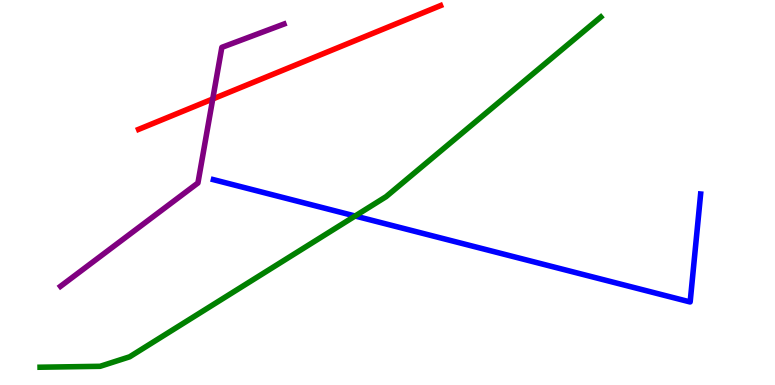[{'lines': ['blue', 'red'], 'intersections': []}, {'lines': ['green', 'red'], 'intersections': []}, {'lines': ['purple', 'red'], 'intersections': [{'x': 2.75, 'y': 7.43}]}, {'lines': ['blue', 'green'], 'intersections': [{'x': 4.58, 'y': 4.39}]}, {'lines': ['blue', 'purple'], 'intersections': []}, {'lines': ['green', 'purple'], 'intersections': []}]